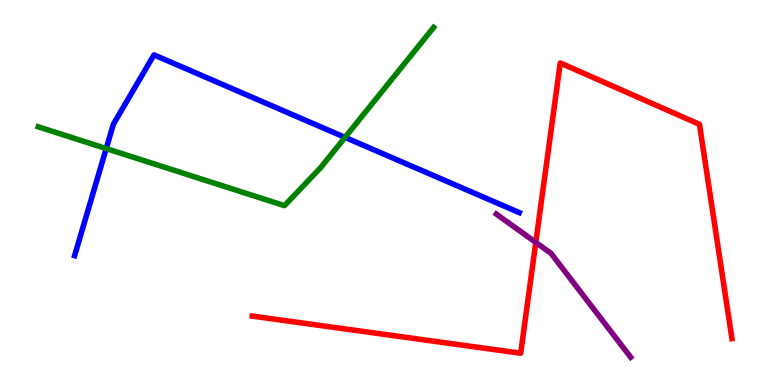[{'lines': ['blue', 'red'], 'intersections': []}, {'lines': ['green', 'red'], 'intersections': []}, {'lines': ['purple', 'red'], 'intersections': [{'x': 6.91, 'y': 3.7}]}, {'lines': ['blue', 'green'], 'intersections': [{'x': 1.37, 'y': 6.14}, {'x': 4.45, 'y': 6.43}]}, {'lines': ['blue', 'purple'], 'intersections': []}, {'lines': ['green', 'purple'], 'intersections': []}]